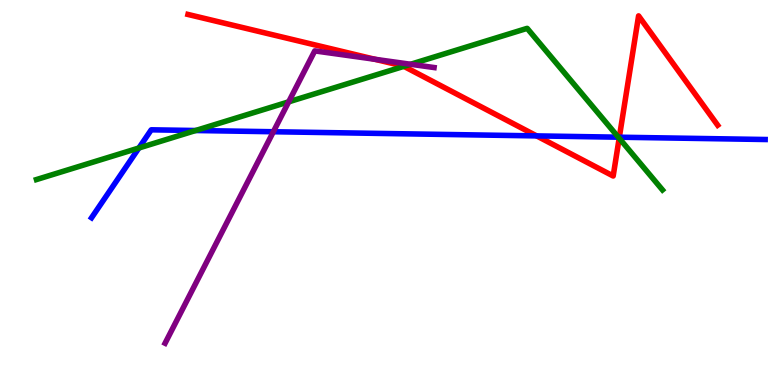[{'lines': ['blue', 'red'], 'intersections': [{'x': 6.92, 'y': 6.47}, {'x': 7.99, 'y': 6.44}]}, {'lines': ['green', 'red'], 'intersections': [{'x': 5.21, 'y': 8.28}, {'x': 7.99, 'y': 6.41}]}, {'lines': ['purple', 'red'], 'intersections': [{'x': 4.84, 'y': 8.46}]}, {'lines': ['blue', 'green'], 'intersections': [{'x': 1.79, 'y': 6.16}, {'x': 2.52, 'y': 6.61}, {'x': 7.98, 'y': 6.44}]}, {'lines': ['blue', 'purple'], 'intersections': [{'x': 3.53, 'y': 6.58}]}, {'lines': ['green', 'purple'], 'intersections': [{'x': 3.72, 'y': 7.35}, {'x': 5.3, 'y': 8.33}]}]